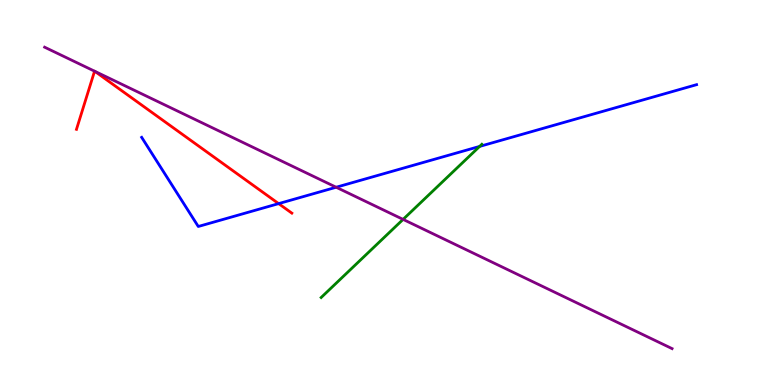[{'lines': ['blue', 'red'], 'intersections': [{'x': 3.6, 'y': 4.71}]}, {'lines': ['green', 'red'], 'intersections': []}, {'lines': ['purple', 'red'], 'intersections': [{'x': 1.22, 'y': 8.15}, {'x': 1.22, 'y': 8.15}]}, {'lines': ['blue', 'green'], 'intersections': [{'x': 6.19, 'y': 6.2}]}, {'lines': ['blue', 'purple'], 'intersections': [{'x': 4.34, 'y': 5.14}]}, {'lines': ['green', 'purple'], 'intersections': [{'x': 5.2, 'y': 4.3}]}]